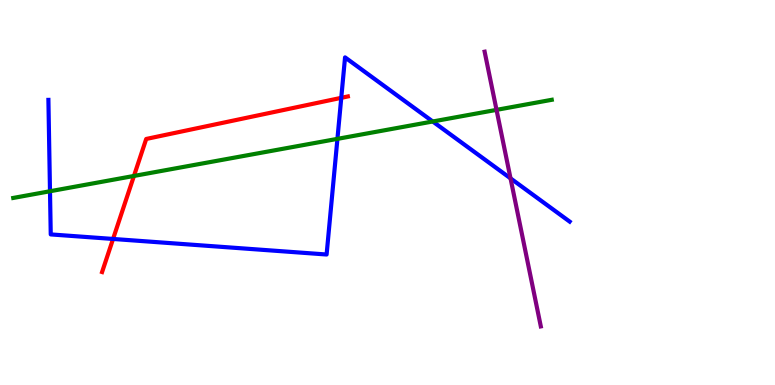[{'lines': ['blue', 'red'], 'intersections': [{'x': 1.46, 'y': 3.79}, {'x': 4.4, 'y': 7.46}]}, {'lines': ['green', 'red'], 'intersections': [{'x': 1.73, 'y': 5.43}]}, {'lines': ['purple', 'red'], 'intersections': []}, {'lines': ['blue', 'green'], 'intersections': [{'x': 0.645, 'y': 5.03}, {'x': 4.35, 'y': 6.39}, {'x': 5.58, 'y': 6.84}]}, {'lines': ['blue', 'purple'], 'intersections': [{'x': 6.59, 'y': 5.37}]}, {'lines': ['green', 'purple'], 'intersections': [{'x': 6.41, 'y': 7.15}]}]